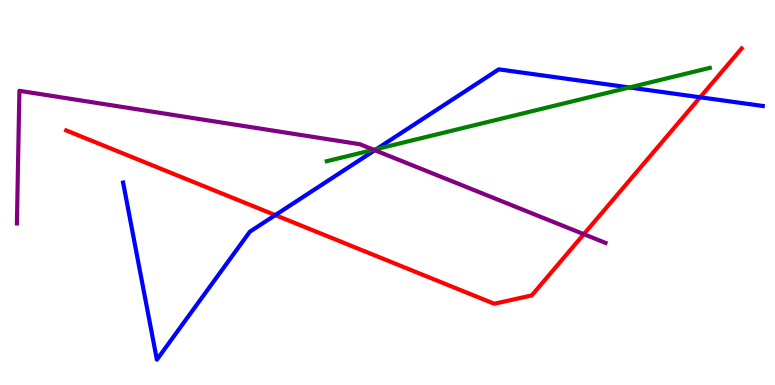[{'lines': ['blue', 'red'], 'intersections': [{'x': 3.55, 'y': 4.41}, {'x': 9.03, 'y': 7.47}]}, {'lines': ['green', 'red'], 'intersections': []}, {'lines': ['purple', 'red'], 'intersections': [{'x': 7.53, 'y': 3.92}]}, {'lines': ['blue', 'green'], 'intersections': [{'x': 4.86, 'y': 6.13}, {'x': 8.12, 'y': 7.73}]}, {'lines': ['blue', 'purple'], 'intersections': [{'x': 4.84, 'y': 6.1}]}, {'lines': ['green', 'purple'], 'intersections': [{'x': 4.82, 'y': 6.11}]}]